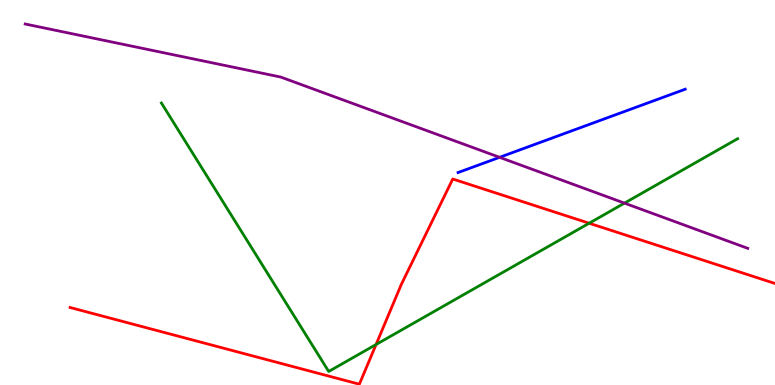[{'lines': ['blue', 'red'], 'intersections': []}, {'lines': ['green', 'red'], 'intersections': [{'x': 4.85, 'y': 1.05}, {'x': 7.6, 'y': 4.2}]}, {'lines': ['purple', 'red'], 'intersections': []}, {'lines': ['blue', 'green'], 'intersections': []}, {'lines': ['blue', 'purple'], 'intersections': [{'x': 6.45, 'y': 5.91}]}, {'lines': ['green', 'purple'], 'intersections': [{'x': 8.06, 'y': 4.72}]}]